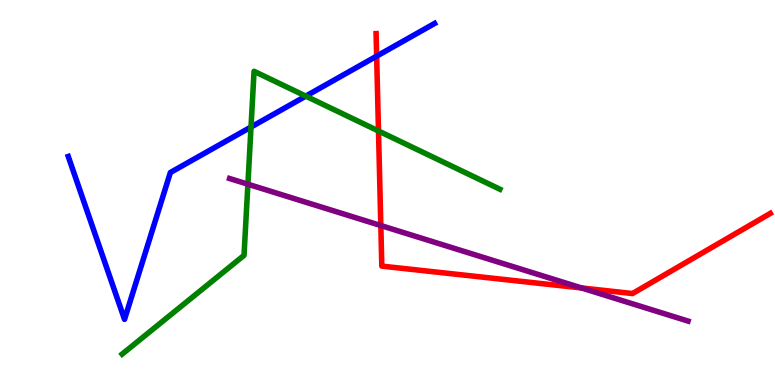[{'lines': ['blue', 'red'], 'intersections': [{'x': 4.86, 'y': 8.54}]}, {'lines': ['green', 'red'], 'intersections': [{'x': 4.88, 'y': 6.6}]}, {'lines': ['purple', 'red'], 'intersections': [{'x': 4.91, 'y': 4.14}, {'x': 7.5, 'y': 2.52}]}, {'lines': ['blue', 'green'], 'intersections': [{'x': 3.24, 'y': 6.7}, {'x': 3.95, 'y': 7.5}]}, {'lines': ['blue', 'purple'], 'intersections': []}, {'lines': ['green', 'purple'], 'intersections': [{'x': 3.2, 'y': 5.22}]}]